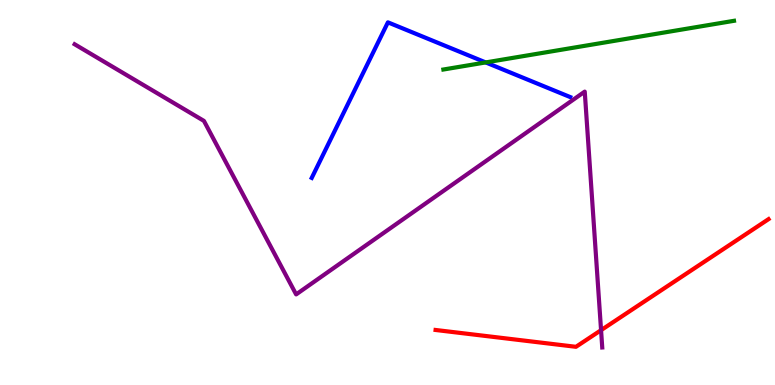[{'lines': ['blue', 'red'], 'intersections': []}, {'lines': ['green', 'red'], 'intersections': []}, {'lines': ['purple', 'red'], 'intersections': [{'x': 7.76, 'y': 1.42}]}, {'lines': ['blue', 'green'], 'intersections': [{'x': 6.27, 'y': 8.38}]}, {'lines': ['blue', 'purple'], 'intersections': []}, {'lines': ['green', 'purple'], 'intersections': []}]